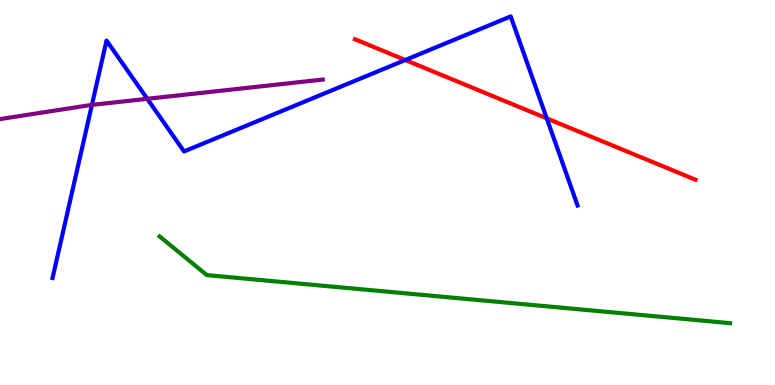[{'lines': ['blue', 'red'], 'intersections': [{'x': 5.23, 'y': 8.44}, {'x': 7.05, 'y': 6.93}]}, {'lines': ['green', 'red'], 'intersections': []}, {'lines': ['purple', 'red'], 'intersections': []}, {'lines': ['blue', 'green'], 'intersections': []}, {'lines': ['blue', 'purple'], 'intersections': [{'x': 1.19, 'y': 7.28}, {'x': 1.9, 'y': 7.43}]}, {'lines': ['green', 'purple'], 'intersections': []}]